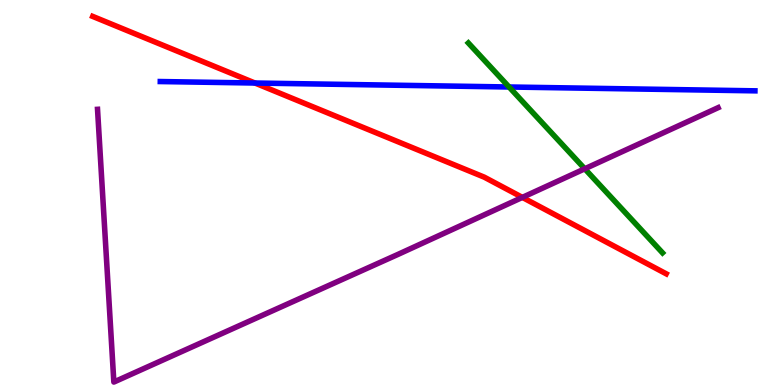[{'lines': ['blue', 'red'], 'intersections': [{'x': 3.29, 'y': 7.84}]}, {'lines': ['green', 'red'], 'intersections': []}, {'lines': ['purple', 'red'], 'intersections': [{'x': 6.74, 'y': 4.87}]}, {'lines': ['blue', 'green'], 'intersections': [{'x': 6.57, 'y': 7.74}]}, {'lines': ['blue', 'purple'], 'intersections': []}, {'lines': ['green', 'purple'], 'intersections': [{'x': 7.55, 'y': 5.62}]}]